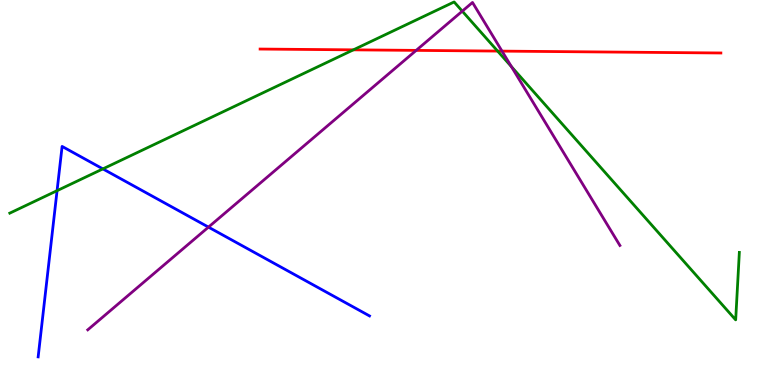[{'lines': ['blue', 'red'], 'intersections': []}, {'lines': ['green', 'red'], 'intersections': [{'x': 4.56, 'y': 8.71}, {'x': 6.42, 'y': 8.67}]}, {'lines': ['purple', 'red'], 'intersections': [{'x': 5.37, 'y': 8.69}, {'x': 6.48, 'y': 8.67}]}, {'lines': ['blue', 'green'], 'intersections': [{'x': 0.736, 'y': 5.05}, {'x': 1.33, 'y': 5.61}]}, {'lines': ['blue', 'purple'], 'intersections': [{'x': 2.69, 'y': 4.1}]}, {'lines': ['green', 'purple'], 'intersections': [{'x': 5.96, 'y': 9.71}, {'x': 6.6, 'y': 8.27}]}]